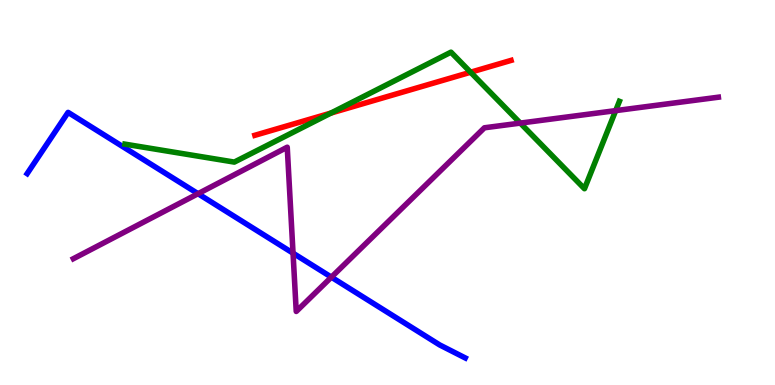[{'lines': ['blue', 'red'], 'intersections': []}, {'lines': ['green', 'red'], 'intersections': [{'x': 4.27, 'y': 7.06}, {'x': 6.07, 'y': 8.12}]}, {'lines': ['purple', 'red'], 'intersections': []}, {'lines': ['blue', 'green'], 'intersections': []}, {'lines': ['blue', 'purple'], 'intersections': [{'x': 2.56, 'y': 4.97}, {'x': 3.78, 'y': 3.42}, {'x': 4.28, 'y': 2.8}]}, {'lines': ['green', 'purple'], 'intersections': [{'x': 6.71, 'y': 6.8}, {'x': 7.94, 'y': 7.13}]}]